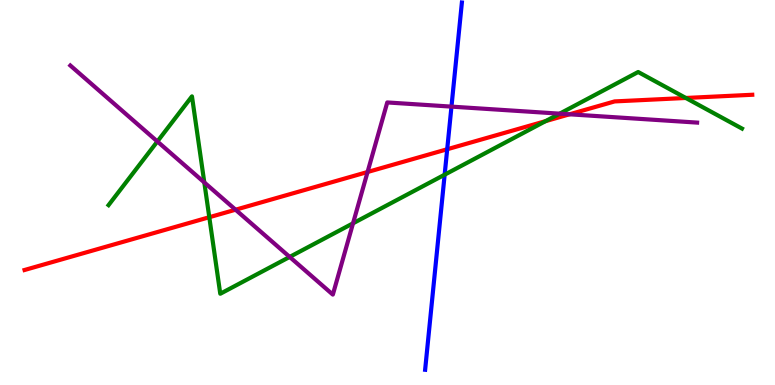[{'lines': ['blue', 'red'], 'intersections': [{'x': 5.77, 'y': 6.12}]}, {'lines': ['green', 'red'], 'intersections': [{'x': 2.7, 'y': 4.36}, {'x': 7.04, 'y': 6.85}, {'x': 8.85, 'y': 7.46}]}, {'lines': ['purple', 'red'], 'intersections': [{'x': 3.04, 'y': 4.55}, {'x': 4.74, 'y': 5.53}, {'x': 7.35, 'y': 7.03}]}, {'lines': ['blue', 'green'], 'intersections': [{'x': 5.74, 'y': 5.46}]}, {'lines': ['blue', 'purple'], 'intersections': [{'x': 5.83, 'y': 7.23}]}, {'lines': ['green', 'purple'], 'intersections': [{'x': 2.03, 'y': 6.33}, {'x': 2.64, 'y': 5.26}, {'x': 3.74, 'y': 3.33}, {'x': 4.56, 'y': 4.2}, {'x': 7.22, 'y': 7.05}]}]